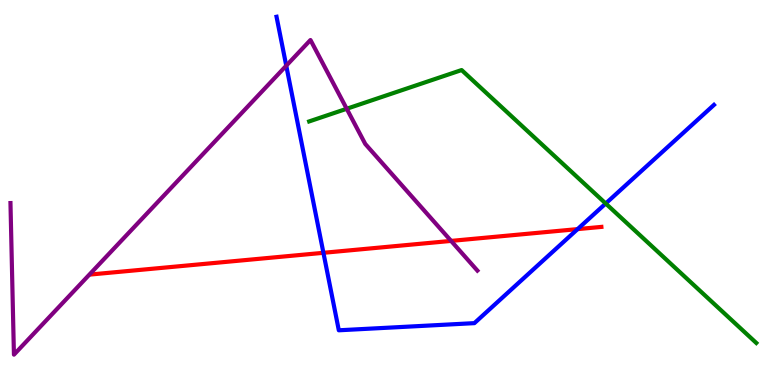[{'lines': ['blue', 'red'], 'intersections': [{'x': 4.17, 'y': 3.43}, {'x': 7.45, 'y': 4.05}]}, {'lines': ['green', 'red'], 'intersections': []}, {'lines': ['purple', 'red'], 'intersections': [{'x': 5.82, 'y': 3.74}]}, {'lines': ['blue', 'green'], 'intersections': [{'x': 7.82, 'y': 4.71}]}, {'lines': ['blue', 'purple'], 'intersections': [{'x': 3.69, 'y': 8.29}]}, {'lines': ['green', 'purple'], 'intersections': [{'x': 4.47, 'y': 7.17}]}]